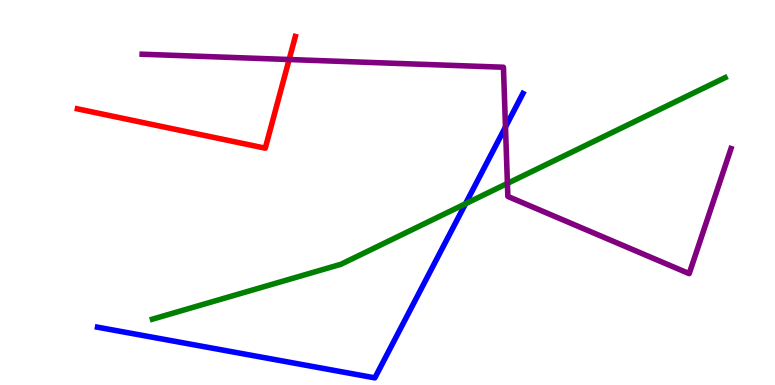[{'lines': ['blue', 'red'], 'intersections': []}, {'lines': ['green', 'red'], 'intersections': []}, {'lines': ['purple', 'red'], 'intersections': [{'x': 3.73, 'y': 8.45}]}, {'lines': ['blue', 'green'], 'intersections': [{'x': 6.01, 'y': 4.71}]}, {'lines': ['blue', 'purple'], 'intersections': [{'x': 6.52, 'y': 6.7}]}, {'lines': ['green', 'purple'], 'intersections': [{'x': 6.55, 'y': 5.24}]}]